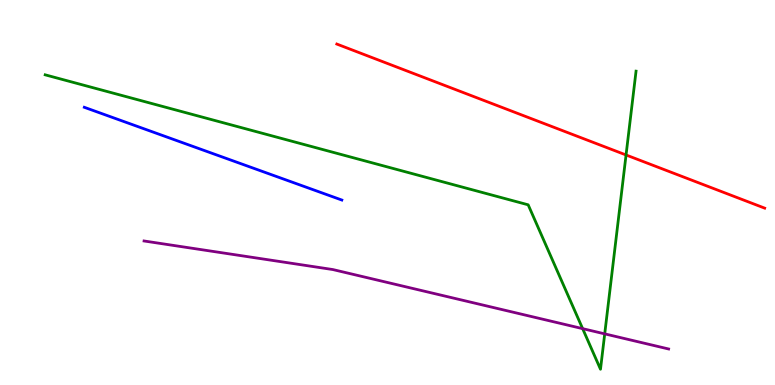[{'lines': ['blue', 'red'], 'intersections': []}, {'lines': ['green', 'red'], 'intersections': [{'x': 8.08, 'y': 5.97}]}, {'lines': ['purple', 'red'], 'intersections': []}, {'lines': ['blue', 'green'], 'intersections': []}, {'lines': ['blue', 'purple'], 'intersections': []}, {'lines': ['green', 'purple'], 'intersections': [{'x': 7.52, 'y': 1.46}, {'x': 7.8, 'y': 1.33}]}]